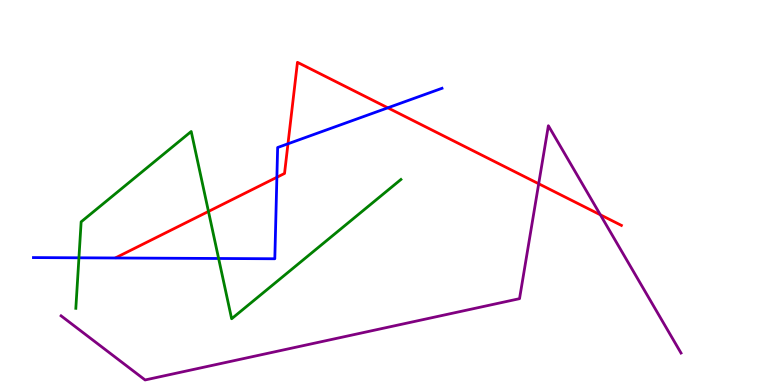[{'lines': ['blue', 'red'], 'intersections': [{'x': 3.57, 'y': 5.4}, {'x': 3.72, 'y': 6.27}, {'x': 5.0, 'y': 7.2}]}, {'lines': ['green', 'red'], 'intersections': [{'x': 2.69, 'y': 4.51}]}, {'lines': ['purple', 'red'], 'intersections': [{'x': 6.95, 'y': 5.23}, {'x': 7.75, 'y': 4.42}]}, {'lines': ['blue', 'green'], 'intersections': [{'x': 1.02, 'y': 3.3}, {'x': 2.82, 'y': 3.29}]}, {'lines': ['blue', 'purple'], 'intersections': []}, {'lines': ['green', 'purple'], 'intersections': []}]